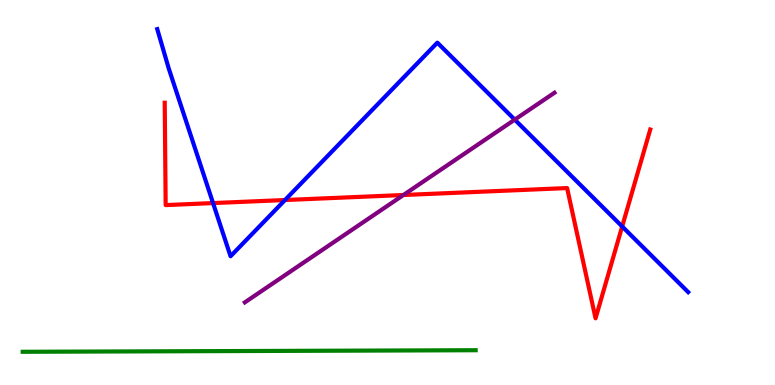[{'lines': ['blue', 'red'], 'intersections': [{'x': 2.75, 'y': 4.73}, {'x': 3.68, 'y': 4.8}, {'x': 8.03, 'y': 4.12}]}, {'lines': ['green', 'red'], 'intersections': []}, {'lines': ['purple', 'red'], 'intersections': [{'x': 5.21, 'y': 4.93}]}, {'lines': ['blue', 'green'], 'intersections': []}, {'lines': ['blue', 'purple'], 'intersections': [{'x': 6.64, 'y': 6.89}]}, {'lines': ['green', 'purple'], 'intersections': []}]